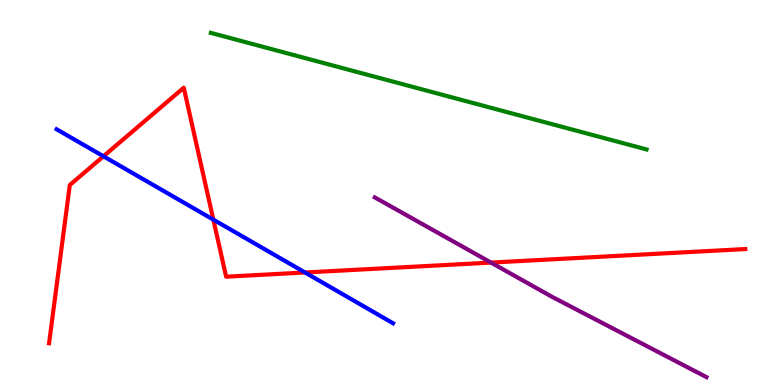[{'lines': ['blue', 'red'], 'intersections': [{'x': 1.33, 'y': 5.94}, {'x': 2.75, 'y': 4.3}, {'x': 3.94, 'y': 2.92}]}, {'lines': ['green', 'red'], 'intersections': []}, {'lines': ['purple', 'red'], 'intersections': [{'x': 6.34, 'y': 3.18}]}, {'lines': ['blue', 'green'], 'intersections': []}, {'lines': ['blue', 'purple'], 'intersections': []}, {'lines': ['green', 'purple'], 'intersections': []}]